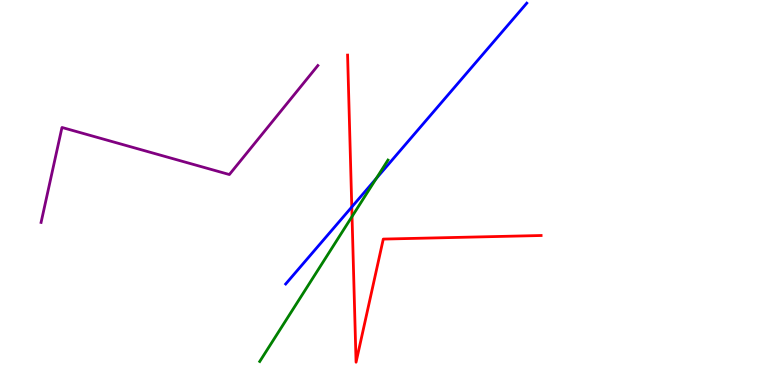[{'lines': ['blue', 'red'], 'intersections': [{'x': 4.54, 'y': 4.62}]}, {'lines': ['green', 'red'], 'intersections': [{'x': 4.54, 'y': 4.38}]}, {'lines': ['purple', 'red'], 'intersections': []}, {'lines': ['blue', 'green'], 'intersections': [{'x': 4.85, 'y': 5.36}]}, {'lines': ['blue', 'purple'], 'intersections': []}, {'lines': ['green', 'purple'], 'intersections': []}]